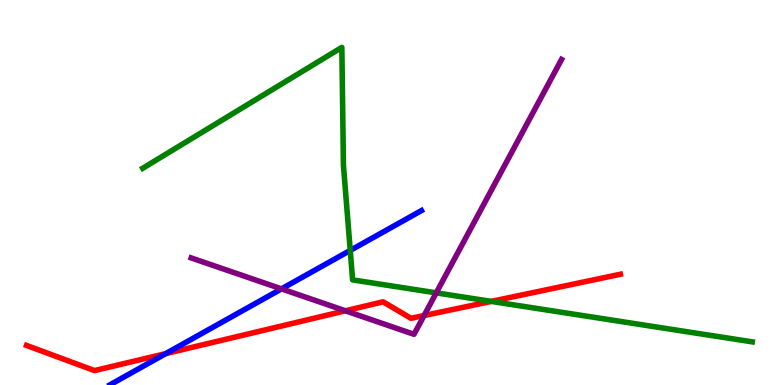[{'lines': ['blue', 'red'], 'intersections': [{'x': 2.14, 'y': 0.815}]}, {'lines': ['green', 'red'], 'intersections': [{'x': 6.34, 'y': 2.17}]}, {'lines': ['purple', 'red'], 'intersections': [{'x': 4.46, 'y': 1.93}, {'x': 5.47, 'y': 1.8}]}, {'lines': ['blue', 'green'], 'intersections': [{'x': 4.52, 'y': 3.5}]}, {'lines': ['blue', 'purple'], 'intersections': [{'x': 3.63, 'y': 2.5}]}, {'lines': ['green', 'purple'], 'intersections': [{'x': 5.63, 'y': 2.39}]}]